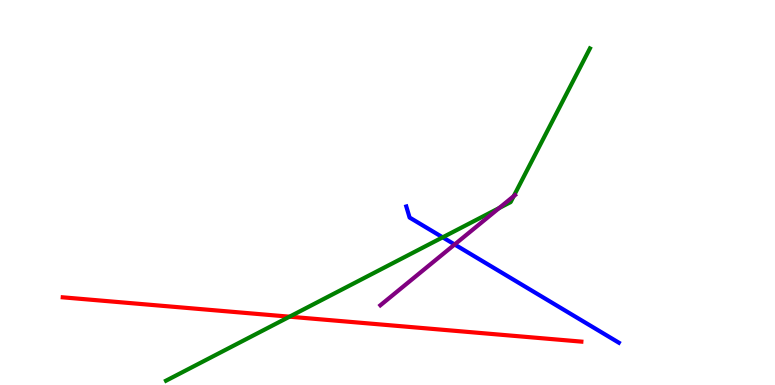[{'lines': ['blue', 'red'], 'intersections': []}, {'lines': ['green', 'red'], 'intersections': [{'x': 3.74, 'y': 1.77}]}, {'lines': ['purple', 'red'], 'intersections': []}, {'lines': ['blue', 'green'], 'intersections': [{'x': 5.71, 'y': 3.84}]}, {'lines': ['blue', 'purple'], 'intersections': [{'x': 5.87, 'y': 3.65}]}, {'lines': ['green', 'purple'], 'intersections': [{'x': 6.44, 'y': 4.6}, {'x': 6.63, 'y': 4.91}]}]